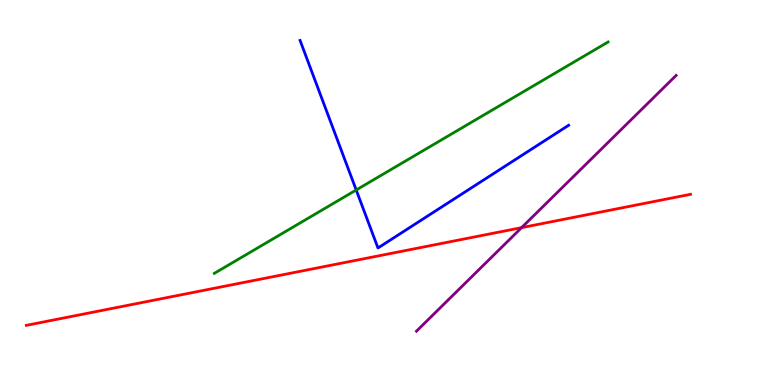[{'lines': ['blue', 'red'], 'intersections': []}, {'lines': ['green', 'red'], 'intersections': []}, {'lines': ['purple', 'red'], 'intersections': [{'x': 6.73, 'y': 4.09}]}, {'lines': ['blue', 'green'], 'intersections': [{'x': 4.6, 'y': 5.07}]}, {'lines': ['blue', 'purple'], 'intersections': []}, {'lines': ['green', 'purple'], 'intersections': []}]